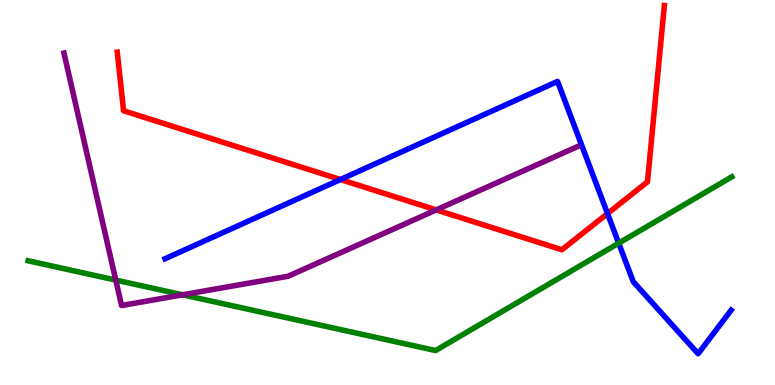[{'lines': ['blue', 'red'], 'intersections': [{'x': 4.39, 'y': 5.34}, {'x': 7.84, 'y': 4.45}]}, {'lines': ['green', 'red'], 'intersections': []}, {'lines': ['purple', 'red'], 'intersections': [{'x': 5.63, 'y': 4.55}]}, {'lines': ['blue', 'green'], 'intersections': [{'x': 7.98, 'y': 3.68}]}, {'lines': ['blue', 'purple'], 'intersections': []}, {'lines': ['green', 'purple'], 'intersections': [{'x': 1.49, 'y': 2.73}, {'x': 2.36, 'y': 2.34}]}]